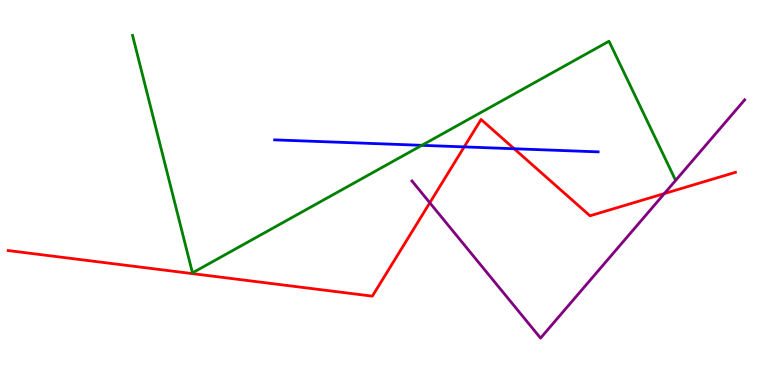[{'lines': ['blue', 'red'], 'intersections': [{'x': 5.99, 'y': 6.18}, {'x': 6.63, 'y': 6.14}]}, {'lines': ['green', 'red'], 'intersections': []}, {'lines': ['purple', 'red'], 'intersections': [{'x': 5.55, 'y': 4.73}, {'x': 8.57, 'y': 4.97}]}, {'lines': ['blue', 'green'], 'intersections': [{'x': 5.44, 'y': 6.23}]}, {'lines': ['blue', 'purple'], 'intersections': []}, {'lines': ['green', 'purple'], 'intersections': []}]